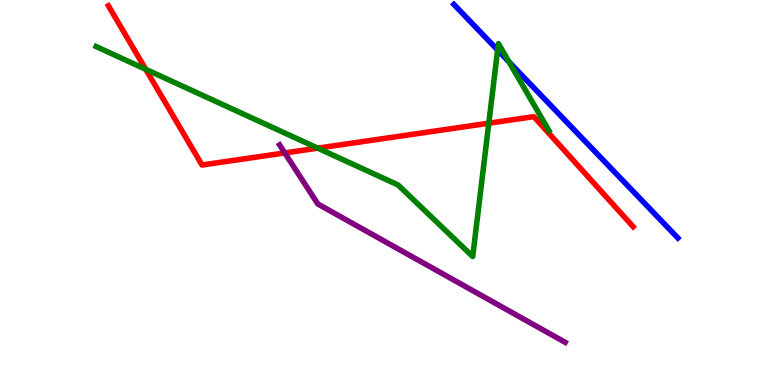[{'lines': ['blue', 'red'], 'intersections': []}, {'lines': ['green', 'red'], 'intersections': [{'x': 1.88, 'y': 8.2}, {'x': 4.1, 'y': 6.15}, {'x': 6.31, 'y': 6.8}]}, {'lines': ['purple', 'red'], 'intersections': [{'x': 3.67, 'y': 6.03}]}, {'lines': ['blue', 'green'], 'intersections': [{'x': 6.42, 'y': 8.7}, {'x': 6.57, 'y': 8.39}]}, {'lines': ['blue', 'purple'], 'intersections': []}, {'lines': ['green', 'purple'], 'intersections': []}]